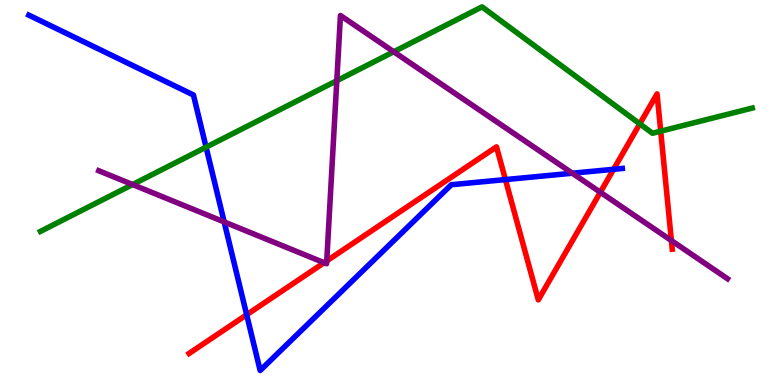[{'lines': ['blue', 'red'], 'intersections': [{'x': 3.18, 'y': 1.82}, {'x': 6.52, 'y': 5.34}, {'x': 7.92, 'y': 5.6}]}, {'lines': ['green', 'red'], 'intersections': [{'x': 8.26, 'y': 6.78}, {'x': 8.53, 'y': 6.59}]}, {'lines': ['purple', 'red'], 'intersections': [{'x': 4.18, 'y': 3.18}, {'x': 4.22, 'y': 3.22}, {'x': 7.75, 'y': 5.01}, {'x': 8.66, 'y': 3.75}]}, {'lines': ['blue', 'green'], 'intersections': [{'x': 2.66, 'y': 6.18}]}, {'lines': ['blue', 'purple'], 'intersections': [{'x': 2.89, 'y': 4.24}, {'x': 7.39, 'y': 5.5}]}, {'lines': ['green', 'purple'], 'intersections': [{'x': 1.71, 'y': 5.21}, {'x': 4.35, 'y': 7.9}, {'x': 5.08, 'y': 8.66}]}]